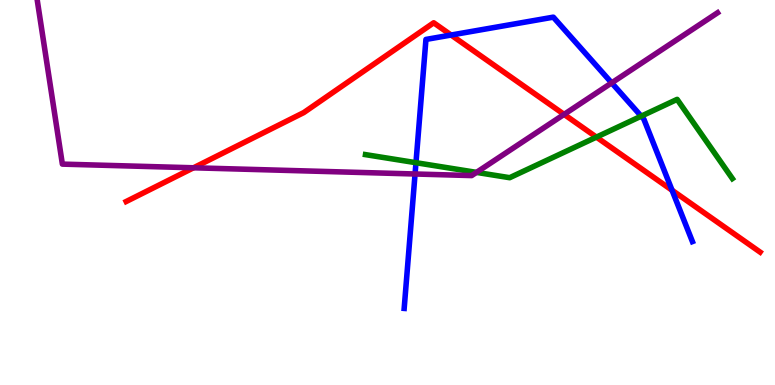[{'lines': ['blue', 'red'], 'intersections': [{'x': 5.82, 'y': 9.09}, {'x': 8.67, 'y': 5.06}]}, {'lines': ['green', 'red'], 'intersections': [{'x': 7.7, 'y': 6.44}]}, {'lines': ['purple', 'red'], 'intersections': [{'x': 2.5, 'y': 5.64}, {'x': 7.28, 'y': 7.03}]}, {'lines': ['blue', 'green'], 'intersections': [{'x': 5.37, 'y': 5.77}, {'x': 8.27, 'y': 6.98}]}, {'lines': ['blue', 'purple'], 'intersections': [{'x': 5.36, 'y': 5.48}, {'x': 7.89, 'y': 7.85}]}, {'lines': ['green', 'purple'], 'intersections': [{'x': 6.15, 'y': 5.52}]}]